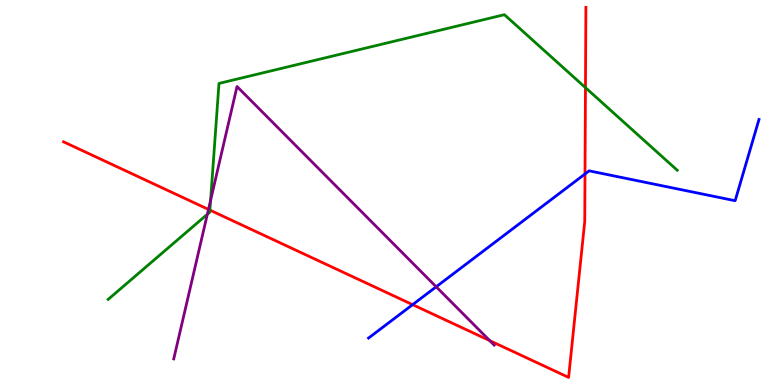[{'lines': ['blue', 'red'], 'intersections': [{'x': 5.32, 'y': 2.09}, {'x': 7.55, 'y': 5.48}]}, {'lines': ['green', 'red'], 'intersections': [{'x': 2.71, 'y': 4.54}, {'x': 7.55, 'y': 7.72}]}, {'lines': ['purple', 'red'], 'intersections': [{'x': 2.69, 'y': 4.56}, {'x': 6.32, 'y': 1.15}]}, {'lines': ['blue', 'green'], 'intersections': []}, {'lines': ['blue', 'purple'], 'intersections': [{'x': 5.63, 'y': 2.55}]}, {'lines': ['green', 'purple'], 'intersections': [{'x': 2.68, 'y': 4.43}, {'x': 2.72, 'y': 4.8}]}]